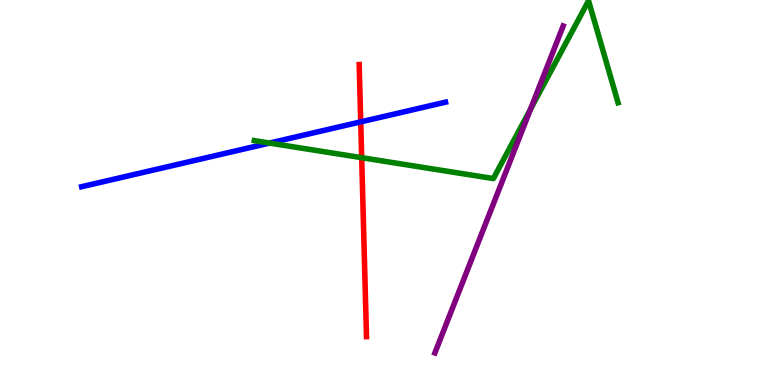[{'lines': ['blue', 'red'], 'intersections': [{'x': 4.65, 'y': 6.83}]}, {'lines': ['green', 'red'], 'intersections': [{'x': 4.67, 'y': 5.9}]}, {'lines': ['purple', 'red'], 'intersections': []}, {'lines': ['blue', 'green'], 'intersections': [{'x': 3.48, 'y': 6.28}]}, {'lines': ['blue', 'purple'], 'intersections': []}, {'lines': ['green', 'purple'], 'intersections': [{'x': 6.85, 'y': 7.17}]}]